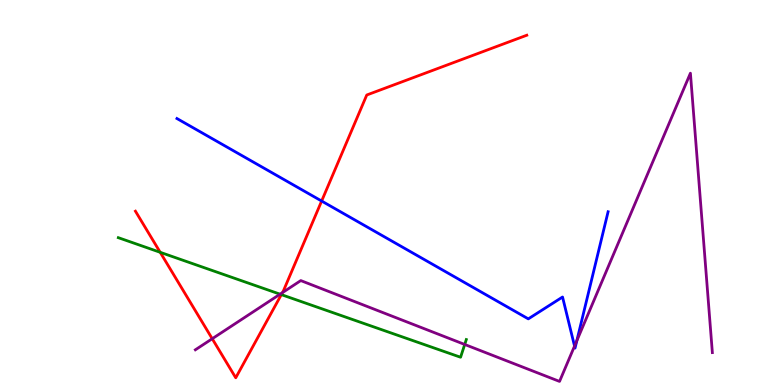[{'lines': ['blue', 'red'], 'intersections': [{'x': 4.15, 'y': 4.78}]}, {'lines': ['green', 'red'], 'intersections': [{'x': 2.07, 'y': 3.45}, {'x': 3.63, 'y': 2.35}]}, {'lines': ['purple', 'red'], 'intersections': [{'x': 2.74, 'y': 1.2}, {'x': 3.64, 'y': 2.4}]}, {'lines': ['blue', 'green'], 'intersections': []}, {'lines': ['blue', 'purple'], 'intersections': [{'x': 7.41, 'y': 1.01}, {'x': 7.44, 'y': 1.15}]}, {'lines': ['green', 'purple'], 'intersections': [{'x': 3.61, 'y': 2.36}, {'x': 6.0, 'y': 1.05}]}]